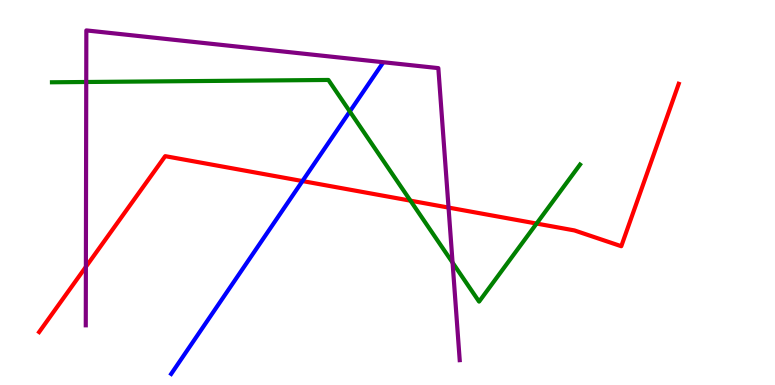[{'lines': ['blue', 'red'], 'intersections': [{'x': 3.9, 'y': 5.3}]}, {'lines': ['green', 'red'], 'intersections': [{'x': 5.3, 'y': 4.79}, {'x': 6.92, 'y': 4.19}]}, {'lines': ['purple', 'red'], 'intersections': [{'x': 1.11, 'y': 3.07}, {'x': 5.79, 'y': 4.61}]}, {'lines': ['blue', 'green'], 'intersections': [{'x': 4.51, 'y': 7.1}]}, {'lines': ['blue', 'purple'], 'intersections': []}, {'lines': ['green', 'purple'], 'intersections': [{'x': 1.11, 'y': 7.87}, {'x': 5.84, 'y': 3.18}]}]